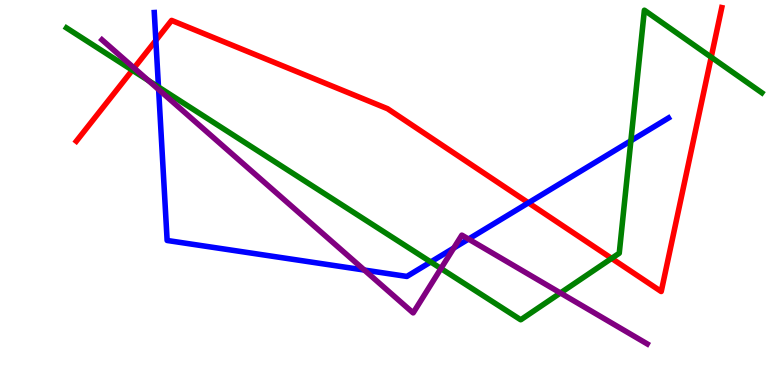[{'lines': ['blue', 'red'], 'intersections': [{'x': 2.01, 'y': 8.95}, {'x': 6.82, 'y': 4.73}]}, {'lines': ['green', 'red'], 'intersections': [{'x': 1.71, 'y': 8.18}, {'x': 7.89, 'y': 3.29}, {'x': 9.18, 'y': 8.52}]}, {'lines': ['purple', 'red'], 'intersections': [{'x': 1.73, 'y': 8.23}]}, {'lines': ['blue', 'green'], 'intersections': [{'x': 2.04, 'y': 7.74}, {'x': 5.56, 'y': 3.2}, {'x': 8.14, 'y': 6.34}]}, {'lines': ['blue', 'purple'], 'intersections': [{'x': 2.05, 'y': 7.67}, {'x': 4.7, 'y': 2.99}, {'x': 5.86, 'y': 3.56}, {'x': 6.05, 'y': 3.79}]}, {'lines': ['green', 'purple'], 'intersections': [{'x': 1.91, 'y': 7.91}, {'x': 5.69, 'y': 3.03}, {'x': 7.23, 'y': 2.39}]}]